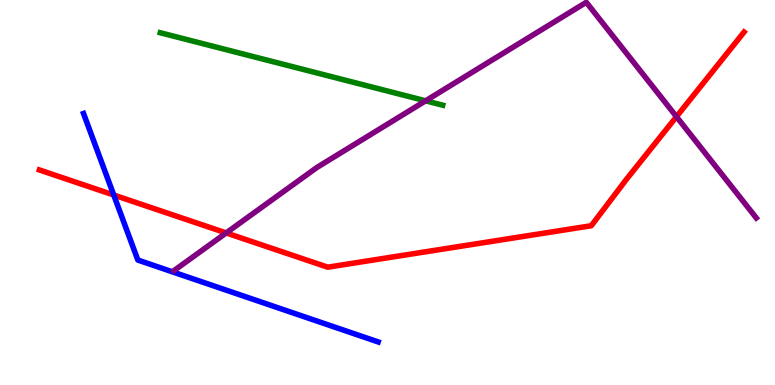[{'lines': ['blue', 'red'], 'intersections': [{'x': 1.47, 'y': 4.93}]}, {'lines': ['green', 'red'], 'intersections': []}, {'lines': ['purple', 'red'], 'intersections': [{'x': 2.92, 'y': 3.95}, {'x': 8.73, 'y': 6.97}]}, {'lines': ['blue', 'green'], 'intersections': []}, {'lines': ['blue', 'purple'], 'intersections': []}, {'lines': ['green', 'purple'], 'intersections': [{'x': 5.49, 'y': 7.38}]}]